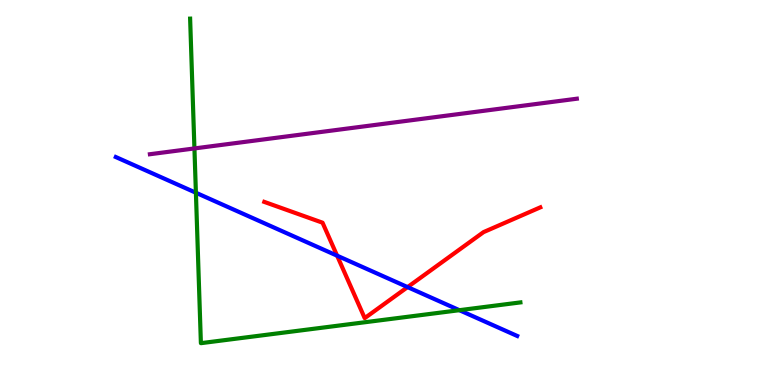[{'lines': ['blue', 'red'], 'intersections': [{'x': 4.35, 'y': 3.36}, {'x': 5.26, 'y': 2.54}]}, {'lines': ['green', 'red'], 'intersections': []}, {'lines': ['purple', 'red'], 'intersections': []}, {'lines': ['blue', 'green'], 'intersections': [{'x': 2.53, 'y': 4.99}, {'x': 5.93, 'y': 1.94}]}, {'lines': ['blue', 'purple'], 'intersections': []}, {'lines': ['green', 'purple'], 'intersections': [{'x': 2.51, 'y': 6.14}]}]